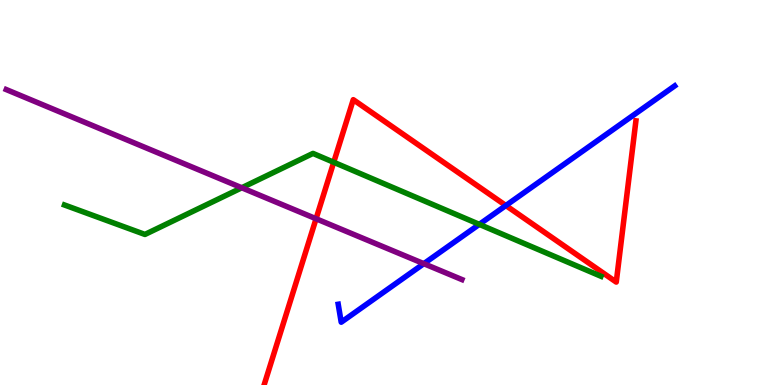[{'lines': ['blue', 'red'], 'intersections': [{'x': 6.53, 'y': 4.66}]}, {'lines': ['green', 'red'], 'intersections': [{'x': 4.31, 'y': 5.79}]}, {'lines': ['purple', 'red'], 'intersections': [{'x': 4.08, 'y': 4.32}]}, {'lines': ['blue', 'green'], 'intersections': [{'x': 6.18, 'y': 4.17}]}, {'lines': ['blue', 'purple'], 'intersections': [{'x': 5.47, 'y': 3.15}]}, {'lines': ['green', 'purple'], 'intersections': [{'x': 3.12, 'y': 5.12}]}]